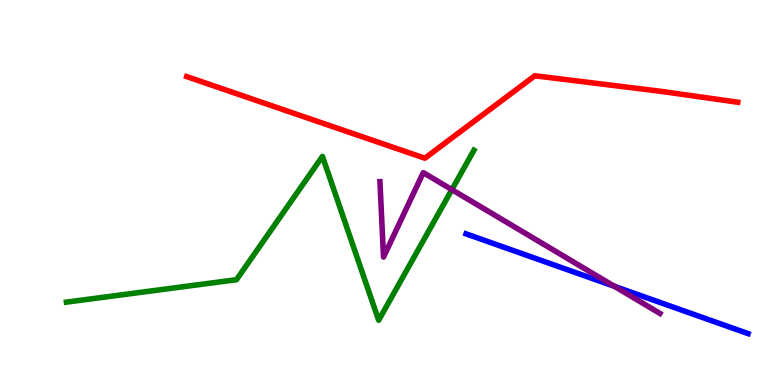[{'lines': ['blue', 'red'], 'intersections': []}, {'lines': ['green', 'red'], 'intersections': []}, {'lines': ['purple', 'red'], 'intersections': []}, {'lines': ['blue', 'green'], 'intersections': []}, {'lines': ['blue', 'purple'], 'intersections': [{'x': 7.93, 'y': 2.56}]}, {'lines': ['green', 'purple'], 'intersections': [{'x': 5.83, 'y': 5.07}]}]